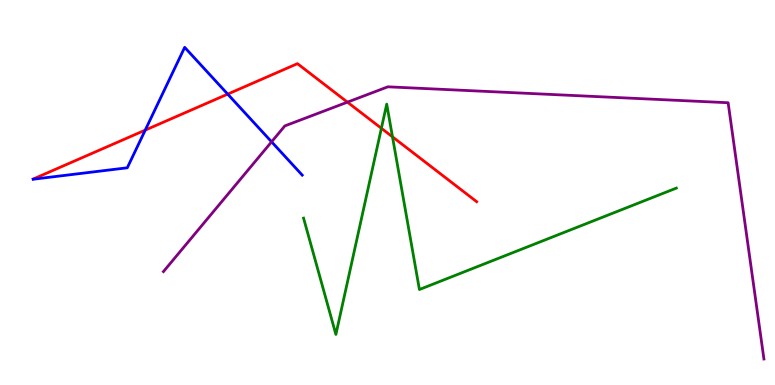[{'lines': ['blue', 'red'], 'intersections': [{'x': 1.87, 'y': 6.62}, {'x': 2.94, 'y': 7.56}]}, {'lines': ['green', 'red'], 'intersections': [{'x': 4.92, 'y': 6.67}, {'x': 5.06, 'y': 6.45}]}, {'lines': ['purple', 'red'], 'intersections': [{'x': 4.48, 'y': 7.35}]}, {'lines': ['blue', 'green'], 'intersections': []}, {'lines': ['blue', 'purple'], 'intersections': [{'x': 3.5, 'y': 6.32}]}, {'lines': ['green', 'purple'], 'intersections': []}]